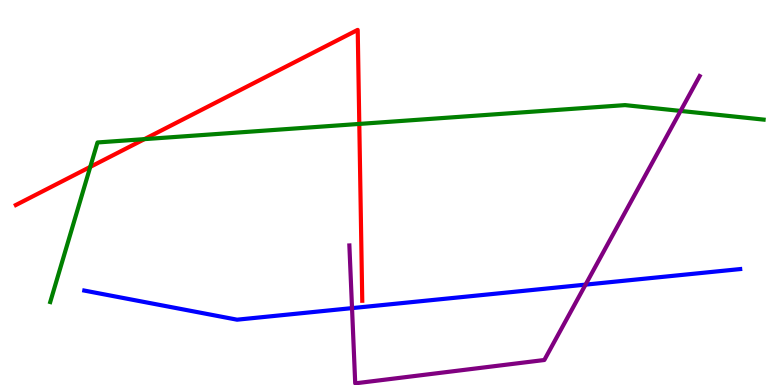[{'lines': ['blue', 'red'], 'intersections': []}, {'lines': ['green', 'red'], 'intersections': [{'x': 1.16, 'y': 5.66}, {'x': 1.86, 'y': 6.39}, {'x': 4.64, 'y': 6.78}]}, {'lines': ['purple', 'red'], 'intersections': []}, {'lines': ['blue', 'green'], 'intersections': []}, {'lines': ['blue', 'purple'], 'intersections': [{'x': 4.54, 'y': 2.0}, {'x': 7.56, 'y': 2.61}]}, {'lines': ['green', 'purple'], 'intersections': [{'x': 8.78, 'y': 7.12}]}]